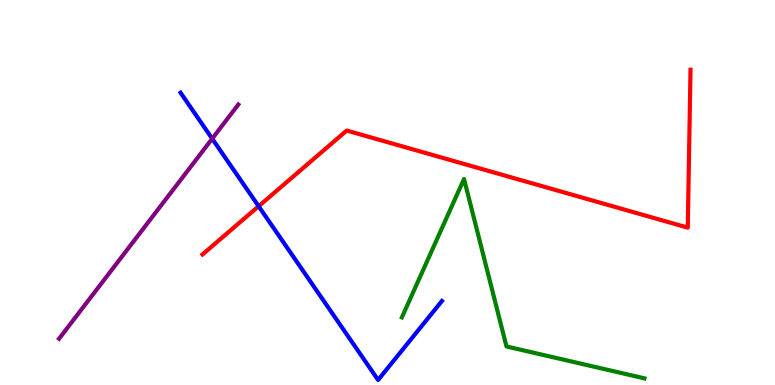[{'lines': ['blue', 'red'], 'intersections': [{'x': 3.34, 'y': 4.64}]}, {'lines': ['green', 'red'], 'intersections': []}, {'lines': ['purple', 'red'], 'intersections': []}, {'lines': ['blue', 'green'], 'intersections': []}, {'lines': ['blue', 'purple'], 'intersections': [{'x': 2.74, 'y': 6.4}]}, {'lines': ['green', 'purple'], 'intersections': []}]